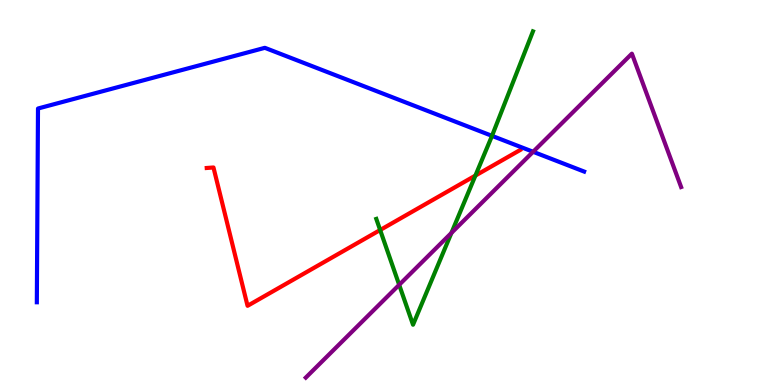[{'lines': ['blue', 'red'], 'intersections': []}, {'lines': ['green', 'red'], 'intersections': [{'x': 4.91, 'y': 4.03}, {'x': 6.13, 'y': 5.44}]}, {'lines': ['purple', 'red'], 'intersections': []}, {'lines': ['blue', 'green'], 'intersections': [{'x': 6.35, 'y': 6.47}]}, {'lines': ['blue', 'purple'], 'intersections': [{'x': 6.88, 'y': 6.06}]}, {'lines': ['green', 'purple'], 'intersections': [{'x': 5.15, 'y': 2.6}, {'x': 5.82, 'y': 3.95}]}]